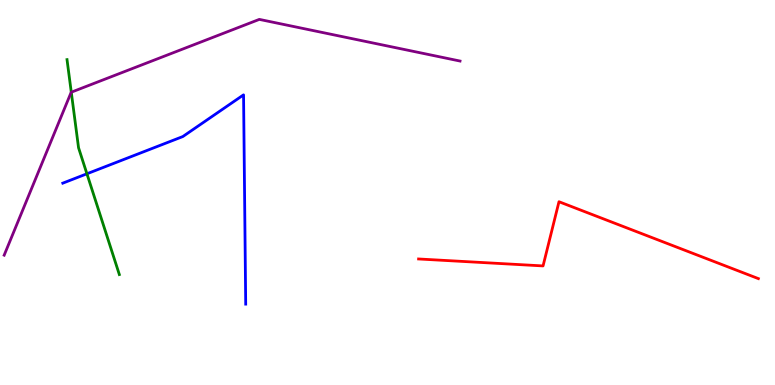[{'lines': ['blue', 'red'], 'intersections': []}, {'lines': ['green', 'red'], 'intersections': []}, {'lines': ['purple', 'red'], 'intersections': []}, {'lines': ['blue', 'green'], 'intersections': [{'x': 1.12, 'y': 5.49}]}, {'lines': ['blue', 'purple'], 'intersections': []}, {'lines': ['green', 'purple'], 'intersections': [{'x': 0.92, 'y': 7.61}]}]